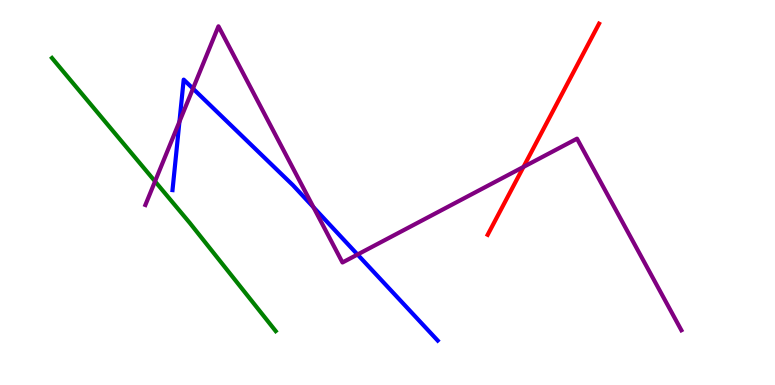[{'lines': ['blue', 'red'], 'intersections': []}, {'lines': ['green', 'red'], 'intersections': []}, {'lines': ['purple', 'red'], 'intersections': [{'x': 6.75, 'y': 5.66}]}, {'lines': ['blue', 'green'], 'intersections': []}, {'lines': ['blue', 'purple'], 'intersections': [{'x': 2.32, 'y': 6.84}, {'x': 2.49, 'y': 7.7}, {'x': 4.04, 'y': 4.62}, {'x': 4.61, 'y': 3.39}]}, {'lines': ['green', 'purple'], 'intersections': [{'x': 2.0, 'y': 5.29}]}]